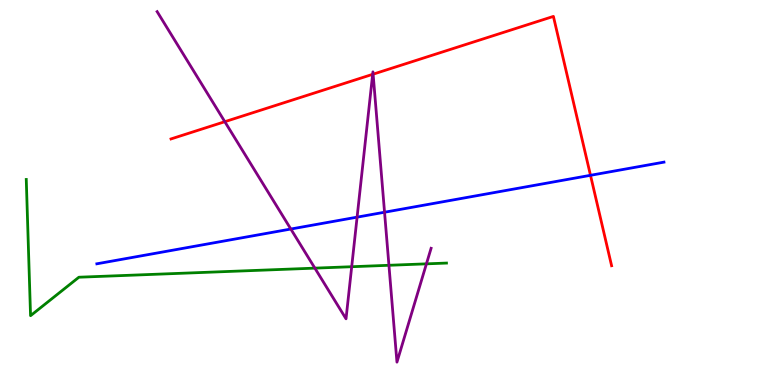[{'lines': ['blue', 'red'], 'intersections': [{'x': 7.62, 'y': 5.45}]}, {'lines': ['green', 'red'], 'intersections': []}, {'lines': ['purple', 'red'], 'intersections': [{'x': 2.9, 'y': 6.84}, {'x': 4.81, 'y': 8.07}, {'x': 4.81, 'y': 8.07}]}, {'lines': ['blue', 'green'], 'intersections': []}, {'lines': ['blue', 'purple'], 'intersections': [{'x': 3.75, 'y': 4.05}, {'x': 4.61, 'y': 4.36}, {'x': 4.96, 'y': 4.49}]}, {'lines': ['green', 'purple'], 'intersections': [{'x': 4.06, 'y': 3.04}, {'x': 4.54, 'y': 3.07}, {'x': 5.02, 'y': 3.11}, {'x': 5.5, 'y': 3.15}]}]